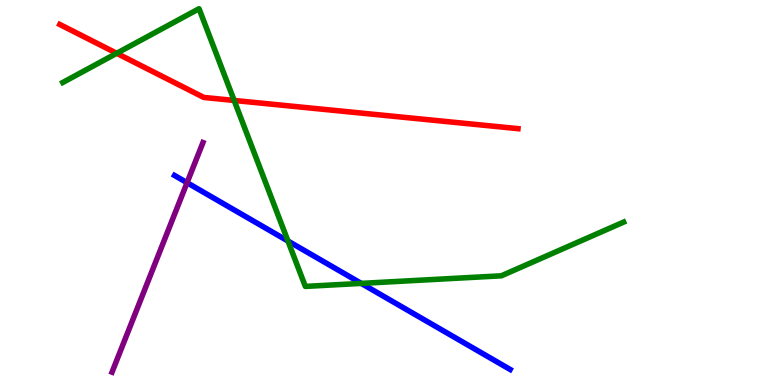[{'lines': ['blue', 'red'], 'intersections': []}, {'lines': ['green', 'red'], 'intersections': [{'x': 1.51, 'y': 8.62}, {'x': 3.02, 'y': 7.39}]}, {'lines': ['purple', 'red'], 'intersections': []}, {'lines': ['blue', 'green'], 'intersections': [{'x': 3.72, 'y': 3.74}, {'x': 4.66, 'y': 2.64}]}, {'lines': ['blue', 'purple'], 'intersections': [{'x': 2.41, 'y': 5.25}]}, {'lines': ['green', 'purple'], 'intersections': []}]